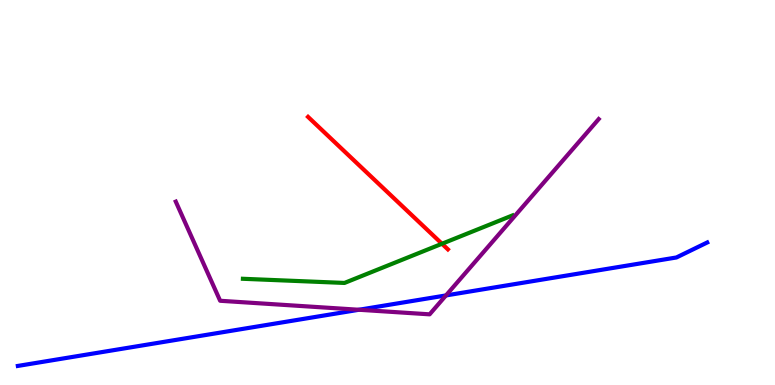[{'lines': ['blue', 'red'], 'intersections': []}, {'lines': ['green', 'red'], 'intersections': [{'x': 5.7, 'y': 3.67}]}, {'lines': ['purple', 'red'], 'intersections': []}, {'lines': ['blue', 'green'], 'intersections': []}, {'lines': ['blue', 'purple'], 'intersections': [{'x': 4.63, 'y': 1.95}, {'x': 5.75, 'y': 2.33}]}, {'lines': ['green', 'purple'], 'intersections': []}]